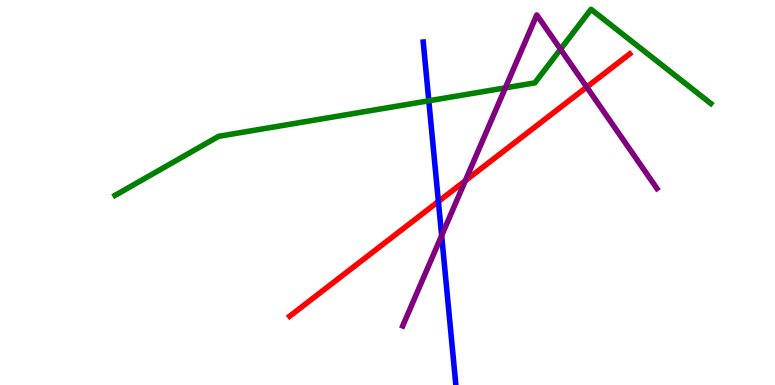[{'lines': ['blue', 'red'], 'intersections': [{'x': 5.66, 'y': 4.77}]}, {'lines': ['green', 'red'], 'intersections': []}, {'lines': ['purple', 'red'], 'intersections': [{'x': 6.0, 'y': 5.31}, {'x': 7.57, 'y': 7.74}]}, {'lines': ['blue', 'green'], 'intersections': [{'x': 5.53, 'y': 7.38}]}, {'lines': ['blue', 'purple'], 'intersections': [{'x': 5.7, 'y': 3.88}]}, {'lines': ['green', 'purple'], 'intersections': [{'x': 6.52, 'y': 7.72}, {'x': 7.23, 'y': 8.72}]}]